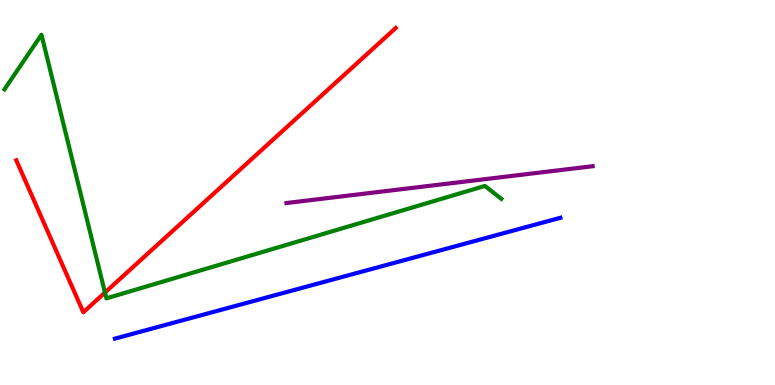[{'lines': ['blue', 'red'], 'intersections': []}, {'lines': ['green', 'red'], 'intersections': [{'x': 1.35, 'y': 2.4}]}, {'lines': ['purple', 'red'], 'intersections': []}, {'lines': ['blue', 'green'], 'intersections': []}, {'lines': ['blue', 'purple'], 'intersections': []}, {'lines': ['green', 'purple'], 'intersections': []}]